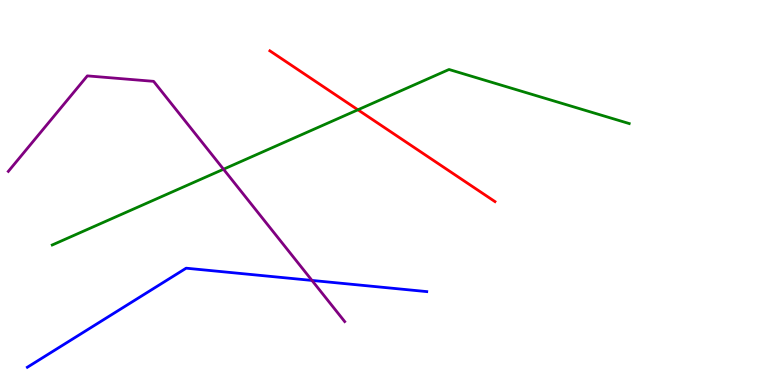[{'lines': ['blue', 'red'], 'intersections': []}, {'lines': ['green', 'red'], 'intersections': [{'x': 4.62, 'y': 7.15}]}, {'lines': ['purple', 'red'], 'intersections': []}, {'lines': ['blue', 'green'], 'intersections': []}, {'lines': ['blue', 'purple'], 'intersections': [{'x': 4.03, 'y': 2.72}]}, {'lines': ['green', 'purple'], 'intersections': [{'x': 2.88, 'y': 5.6}]}]